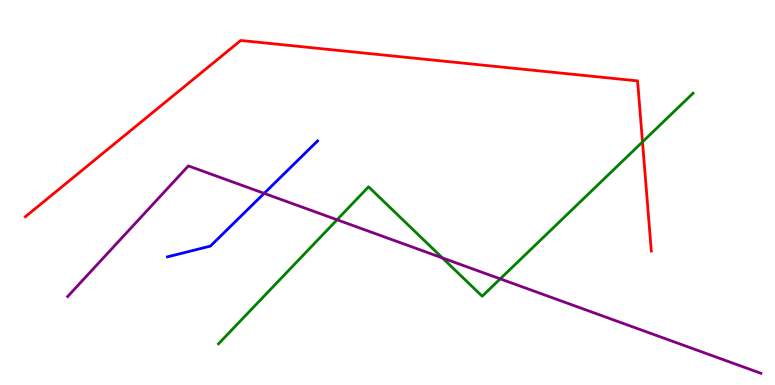[{'lines': ['blue', 'red'], 'intersections': []}, {'lines': ['green', 'red'], 'intersections': [{'x': 8.29, 'y': 6.31}]}, {'lines': ['purple', 'red'], 'intersections': []}, {'lines': ['blue', 'green'], 'intersections': []}, {'lines': ['blue', 'purple'], 'intersections': [{'x': 3.41, 'y': 4.98}]}, {'lines': ['green', 'purple'], 'intersections': [{'x': 4.35, 'y': 4.29}, {'x': 5.71, 'y': 3.3}, {'x': 6.45, 'y': 2.76}]}]